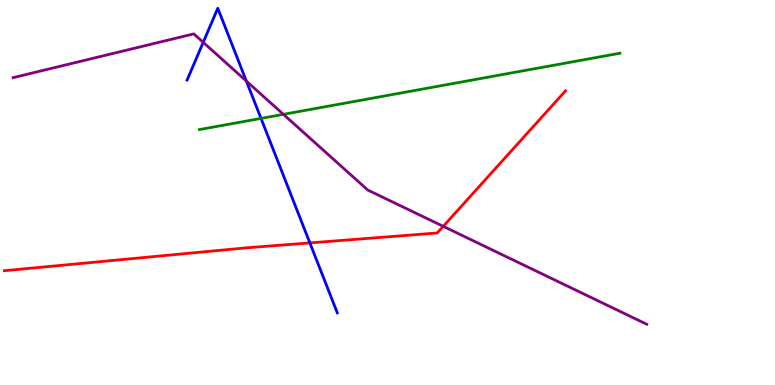[{'lines': ['blue', 'red'], 'intersections': [{'x': 4.0, 'y': 3.69}]}, {'lines': ['green', 'red'], 'intersections': []}, {'lines': ['purple', 'red'], 'intersections': [{'x': 5.72, 'y': 4.12}]}, {'lines': ['blue', 'green'], 'intersections': [{'x': 3.37, 'y': 6.92}]}, {'lines': ['blue', 'purple'], 'intersections': [{'x': 2.62, 'y': 8.9}, {'x': 3.18, 'y': 7.89}]}, {'lines': ['green', 'purple'], 'intersections': [{'x': 3.66, 'y': 7.03}]}]